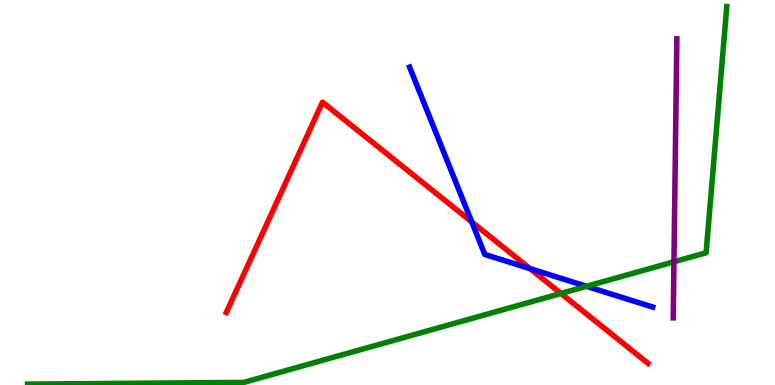[{'lines': ['blue', 'red'], 'intersections': [{'x': 6.09, 'y': 4.24}, {'x': 6.84, 'y': 3.02}]}, {'lines': ['green', 'red'], 'intersections': [{'x': 7.24, 'y': 2.38}]}, {'lines': ['purple', 'red'], 'intersections': []}, {'lines': ['blue', 'green'], 'intersections': [{'x': 7.57, 'y': 2.56}]}, {'lines': ['blue', 'purple'], 'intersections': []}, {'lines': ['green', 'purple'], 'intersections': [{'x': 8.7, 'y': 3.2}]}]